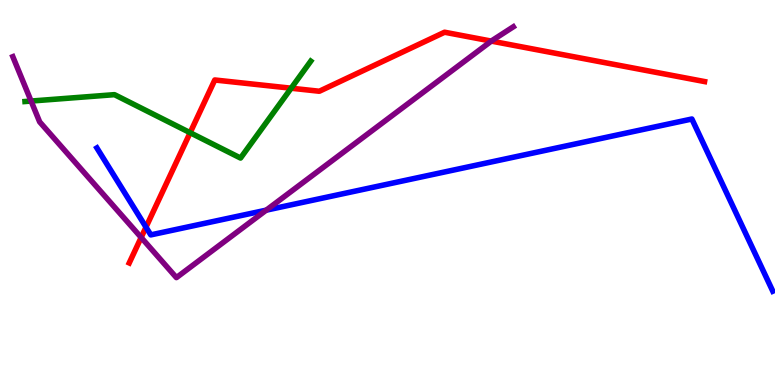[{'lines': ['blue', 'red'], 'intersections': [{'x': 1.88, 'y': 4.1}]}, {'lines': ['green', 'red'], 'intersections': [{'x': 2.45, 'y': 6.55}, {'x': 3.76, 'y': 7.71}]}, {'lines': ['purple', 'red'], 'intersections': [{'x': 1.82, 'y': 3.83}, {'x': 6.34, 'y': 8.93}]}, {'lines': ['blue', 'green'], 'intersections': []}, {'lines': ['blue', 'purple'], 'intersections': [{'x': 3.44, 'y': 4.54}]}, {'lines': ['green', 'purple'], 'intersections': [{'x': 0.401, 'y': 7.38}]}]